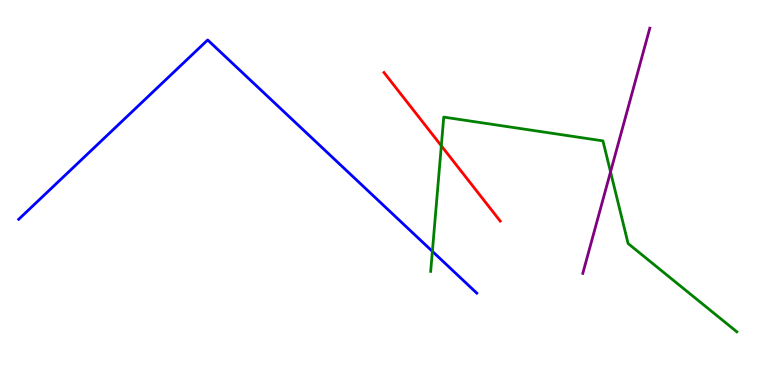[{'lines': ['blue', 'red'], 'intersections': []}, {'lines': ['green', 'red'], 'intersections': [{'x': 5.69, 'y': 6.21}]}, {'lines': ['purple', 'red'], 'intersections': []}, {'lines': ['blue', 'green'], 'intersections': [{'x': 5.58, 'y': 3.47}]}, {'lines': ['blue', 'purple'], 'intersections': []}, {'lines': ['green', 'purple'], 'intersections': [{'x': 7.88, 'y': 5.54}]}]